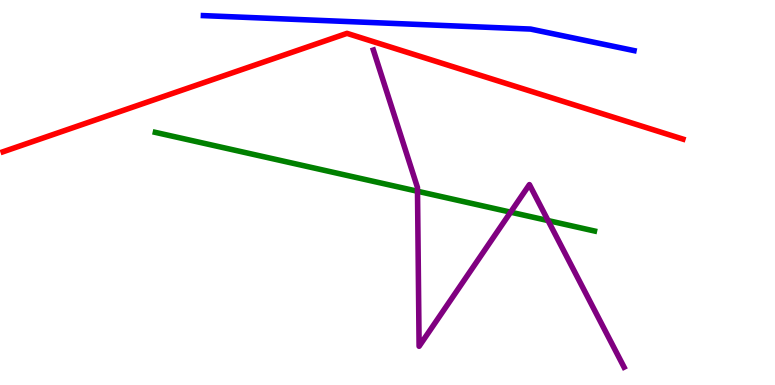[{'lines': ['blue', 'red'], 'intersections': []}, {'lines': ['green', 'red'], 'intersections': []}, {'lines': ['purple', 'red'], 'intersections': []}, {'lines': ['blue', 'green'], 'intersections': []}, {'lines': ['blue', 'purple'], 'intersections': []}, {'lines': ['green', 'purple'], 'intersections': [{'x': 5.39, 'y': 5.03}, {'x': 6.59, 'y': 4.49}, {'x': 7.07, 'y': 4.27}]}]